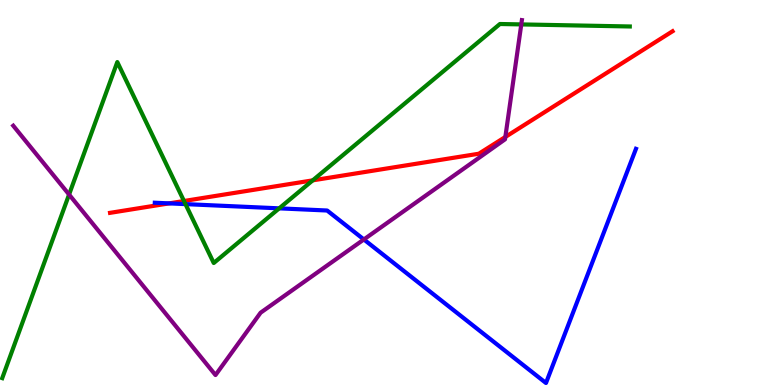[{'lines': ['blue', 'red'], 'intersections': [{'x': 2.18, 'y': 4.72}]}, {'lines': ['green', 'red'], 'intersections': [{'x': 2.37, 'y': 4.78}, {'x': 4.04, 'y': 5.32}]}, {'lines': ['purple', 'red'], 'intersections': [{'x': 6.52, 'y': 6.44}]}, {'lines': ['blue', 'green'], 'intersections': [{'x': 2.39, 'y': 4.7}, {'x': 3.6, 'y': 4.59}]}, {'lines': ['blue', 'purple'], 'intersections': [{'x': 4.69, 'y': 3.78}]}, {'lines': ['green', 'purple'], 'intersections': [{'x': 0.891, 'y': 4.95}, {'x': 6.73, 'y': 9.37}]}]